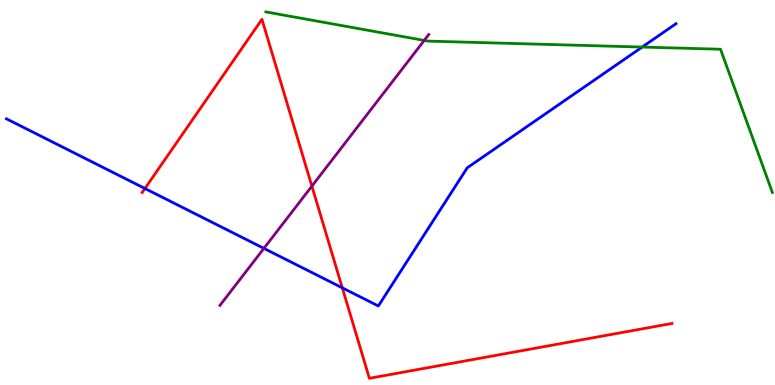[{'lines': ['blue', 'red'], 'intersections': [{'x': 1.87, 'y': 5.1}, {'x': 4.42, 'y': 2.52}]}, {'lines': ['green', 'red'], 'intersections': []}, {'lines': ['purple', 'red'], 'intersections': [{'x': 4.02, 'y': 5.16}]}, {'lines': ['blue', 'green'], 'intersections': [{'x': 8.29, 'y': 8.78}]}, {'lines': ['blue', 'purple'], 'intersections': [{'x': 3.41, 'y': 3.55}]}, {'lines': ['green', 'purple'], 'intersections': [{'x': 5.47, 'y': 8.95}]}]